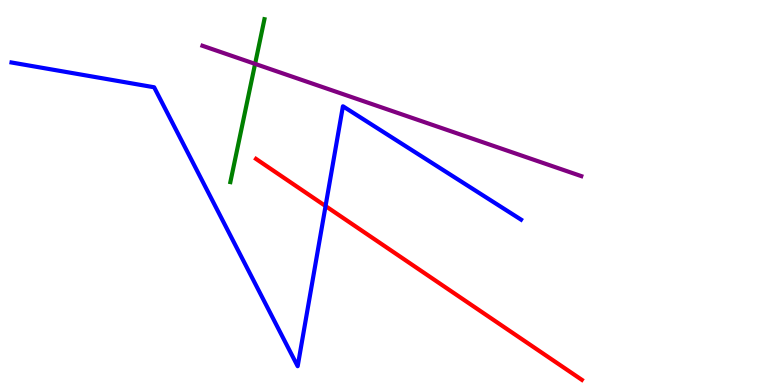[{'lines': ['blue', 'red'], 'intersections': [{'x': 4.2, 'y': 4.65}]}, {'lines': ['green', 'red'], 'intersections': []}, {'lines': ['purple', 'red'], 'intersections': []}, {'lines': ['blue', 'green'], 'intersections': []}, {'lines': ['blue', 'purple'], 'intersections': []}, {'lines': ['green', 'purple'], 'intersections': [{'x': 3.29, 'y': 8.34}]}]